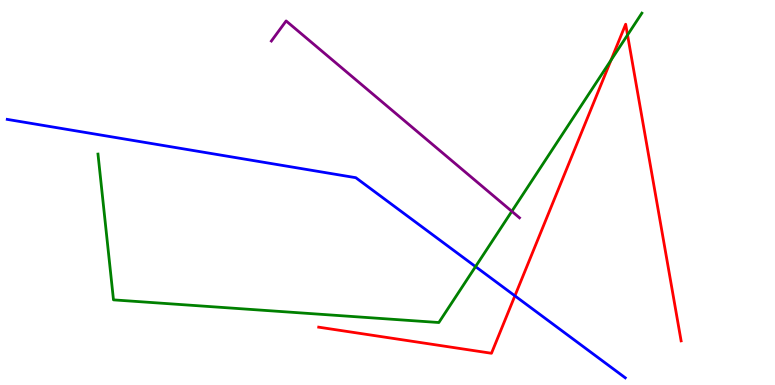[{'lines': ['blue', 'red'], 'intersections': [{'x': 6.64, 'y': 2.32}]}, {'lines': ['green', 'red'], 'intersections': [{'x': 7.88, 'y': 8.44}, {'x': 8.1, 'y': 9.09}]}, {'lines': ['purple', 'red'], 'intersections': []}, {'lines': ['blue', 'green'], 'intersections': [{'x': 6.14, 'y': 3.08}]}, {'lines': ['blue', 'purple'], 'intersections': []}, {'lines': ['green', 'purple'], 'intersections': [{'x': 6.6, 'y': 4.51}]}]